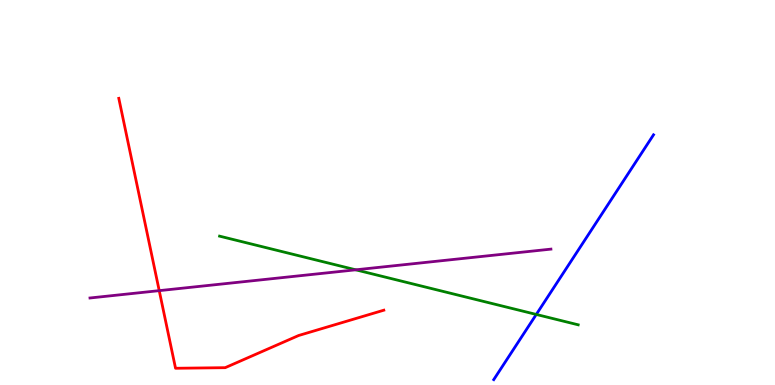[{'lines': ['blue', 'red'], 'intersections': []}, {'lines': ['green', 'red'], 'intersections': []}, {'lines': ['purple', 'red'], 'intersections': [{'x': 2.05, 'y': 2.45}]}, {'lines': ['blue', 'green'], 'intersections': [{'x': 6.92, 'y': 1.83}]}, {'lines': ['blue', 'purple'], 'intersections': []}, {'lines': ['green', 'purple'], 'intersections': [{'x': 4.59, 'y': 2.99}]}]